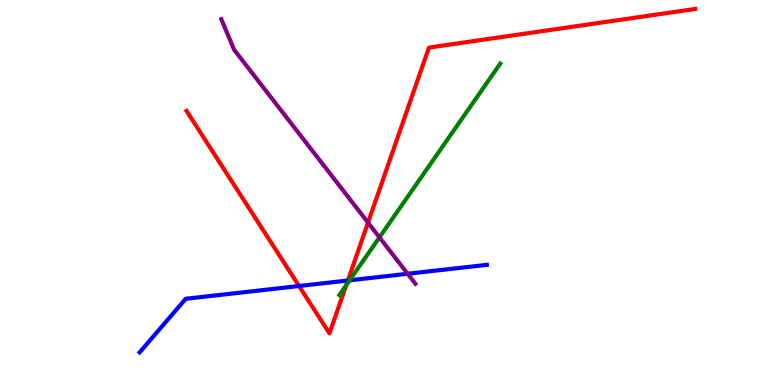[{'lines': ['blue', 'red'], 'intersections': [{'x': 3.86, 'y': 2.57}, {'x': 4.49, 'y': 2.71}]}, {'lines': ['green', 'red'], 'intersections': [{'x': 4.47, 'y': 2.59}]}, {'lines': ['purple', 'red'], 'intersections': [{'x': 4.75, 'y': 4.22}]}, {'lines': ['blue', 'green'], 'intersections': [{'x': 4.51, 'y': 2.72}]}, {'lines': ['blue', 'purple'], 'intersections': [{'x': 5.26, 'y': 2.89}]}, {'lines': ['green', 'purple'], 'intersections': [{'x': 4.9, 'y': 3.83}]}]